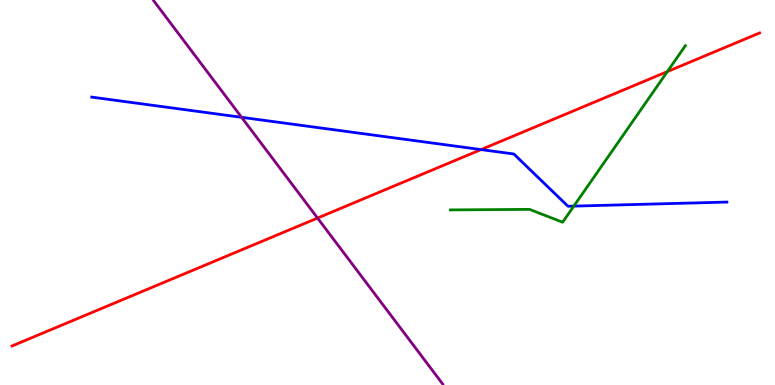[{'lines': ['blue', 'red'], 'intersections': [{'x': 6.21, 'y': 6.11}]}, {'lines': ['green', 'red'], 'intersections': [{'x': 8.61, 'y': 8.14}]}, {'lines': ['purple', 'red'], 'intersections': [{'x': 4.1, 'y': 4.34}]}, {'lines': ['blue', 'green'], 'intersections': [{'x': 7.4, 'y': 4.65}]}, {'lines': ['blue', 'purple'], 'intersections': [{'x': 3.12, 'y': 6.95}]}, {'lines': ['green', 'purple'], 'intersections': []}]